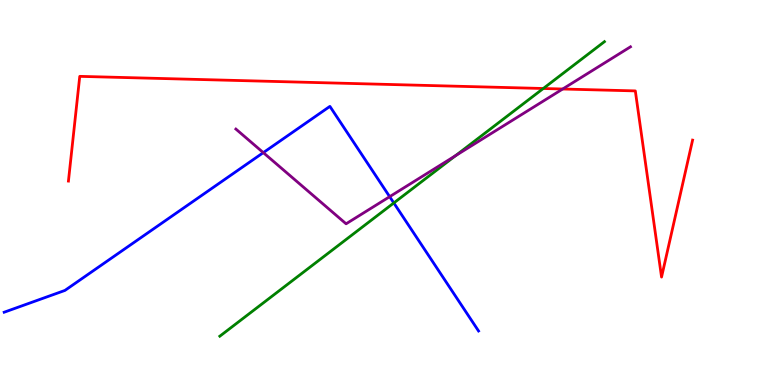[{'lines': ['blue', 'red'], 'intersections': []}, {'lines': ['green', 'red'], 'intersections': [{'x': 7.01, 'y': 7.7}]}, {'lines': ['purple', 'red'], 'intersections': [{'x': 7.26, 'y': 7.69}]}, {'lines': ['blue', 'green'], 'intersections': [{'x': 5.08, 'y': 4.73}]}, {'lines': ['blue', 'purple'], 'intersections': [{'x': 3.4, 'y': 6.04}, {'x': 5.03, 'y': 4.89}]}, {'lines': ['green', 'purple'], 'intersections': [{'x': 5.88, 'y': 5.96}]}]